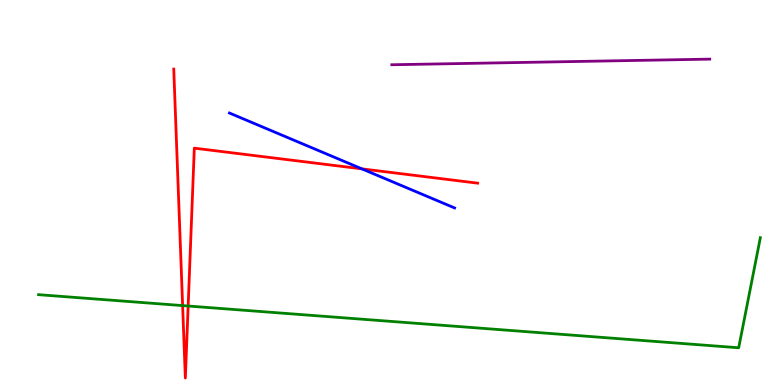[{'lines': ['blue', 'red'], 'intersections': [{'x': 4.67, 'y': 5.61}]}, {'lines': ['green', 'red'], 'intersections': [{'x': 2.36, 'y': 2.06}, {'x': 2.43, 'y': 2.05}]}, {'lines': ['purple', 'red'], 'intersections': []}, {'lines': ['blue', 'green'], 'intersections': []}, {'lines': ['blue', 'purple'], 'intersections': []}, {'lines': ['green', 'purple'], 'intersections': []}]